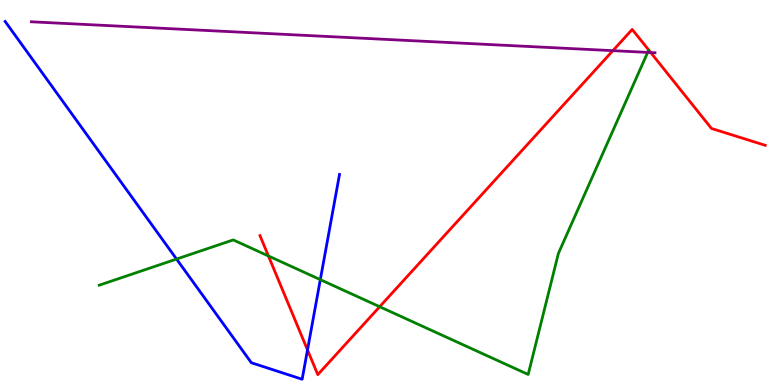[{'lines': ['blue', 'red'], 'intersections': [{'x': 3.97, 'y': 0.911}]}, {'lines': ['green', 'red'], 'intersections': [{'x': 3.46, 'y': 3.35}, {'x': 4.9, 'y': 2.03}]}, {'lines': ['purple', 'red'], 'intersections': [{'x': 7.91, 'y': 8.68}, {'x': 8.4, 'y': 8.64}]}, {'lines': ['blue', 'green'], 'intersections': [{'x': 2.28, 'y': 3.27}, {'x': 4.13, 'y': 2.74}]}, {'lines': ['blue', 'purple'], 'intersections': []}, {'lines': ['green', 'purple'], 'intersections': [{'x': 8.36, 'y': 8.64}]}]